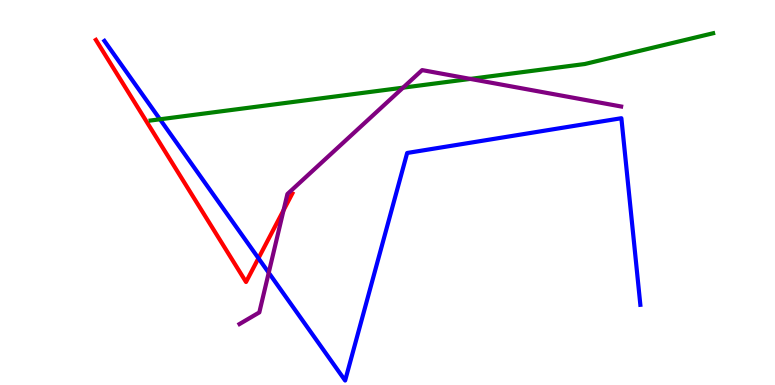[{'lines': ['blue', 'red'], 'intersections': [{'x': 3.33, 'y': 3.29}]}, {'lines': ['green', 'red'], 'intersections': []}, {'lines': ['purple', 'red'], 'intersections': [{'x': 3.66, 'y': 4.54}]}, {'lines': ['blue', 'green'], 'intersections': [{'x': 2.06, 'y': 6.9}]}, {'lines': ['blue', 'purple'], 'intersections': [{'x': 3.47, 'y': 2.92}]}, {'lines': ['green', 'purple'], 'intersections': [{'x': 5.2, 'y': 7.72}, {'x': 6.07, 'y': 7.95}]}]